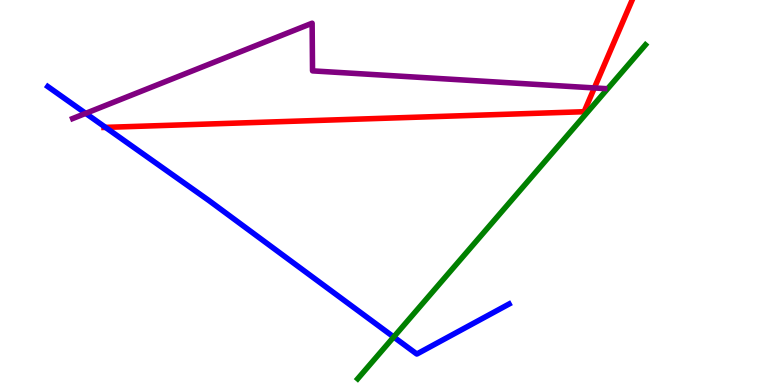[{'lines': ['blue', 'red'], 'intersections': [{'x': 1.36, 'y': 6.69}]}, {'lines': ['green', 'red'], 'intersections': []}, {'lines': ['purple', 'red'], 'intersections': [{'x': 7.67, 'y': 7.72}]}, {'lines': ['blue', 'green'], 'intersections': [{'x': 5.08, 'y': 1.25}]}, {'lines': ['blue', 'purple'], 'intersections': [{'x': 1.11, 'y': 7.06}]}, {'lines': ['green', 'purple'], 'intersections': []}]